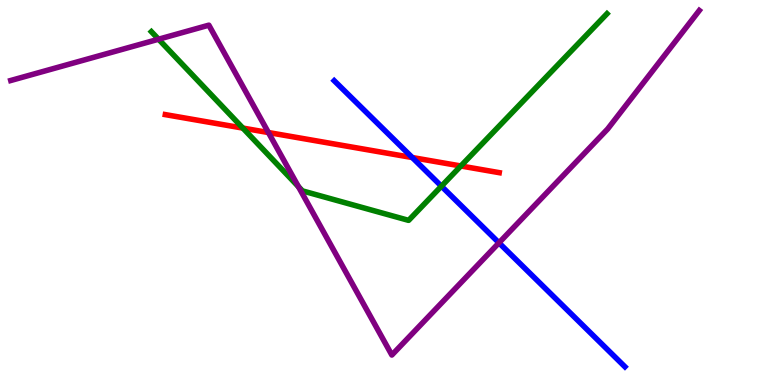[{'lines': ['blue', 'red'], 'intersections': [{'x': 5.32, 'y': 5.91}]}, {'lines': ['green', 'red'], 'intersections': [{'x': 3.13, 'y': 6.67}, {'x': 5.95, 'y': 5.69}]}, {'lines': ['purple', 'red'], 'intersections': [{'x': 3.46, 'y': 6.56}]}, {'lines': ['blue', 'green'], 'intersections': [{'x': 5.7, 'y': 5.16}]}, {'lines': ['blue', 'purple'], 'intersections': [{'x': 6.44, 'y': 3.69}]}, {'lines': ['green', 'purple'], 'intersections': [{'x': 2.05, 'y': 8.98}, {'x': 3.85, 'y': 5.15}]}]